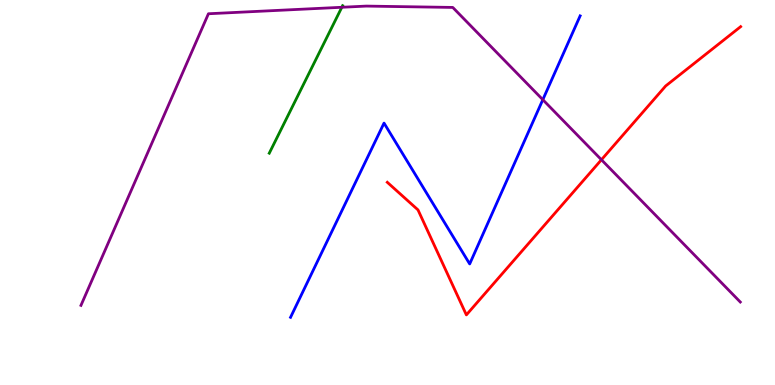[{'lines': ['blue', 'red'], 'intersections': []}, {'lines': ['green', 'red'], 'intersections': []}, {'lines': ['purple', 'red'], 'intersections': [{'x': 7.76, 'y': 5.85}]}, {'lines': ['blue', 'green'], 'intersections': []}, {'lines': ['blue', 'purple'], 'intersections': [{'x': 7.0, 'y': 7.41}]}, {'lines': ['green', 'purple'], 'intersections': [{'x': 4.41, 'y': 9.81}]}]